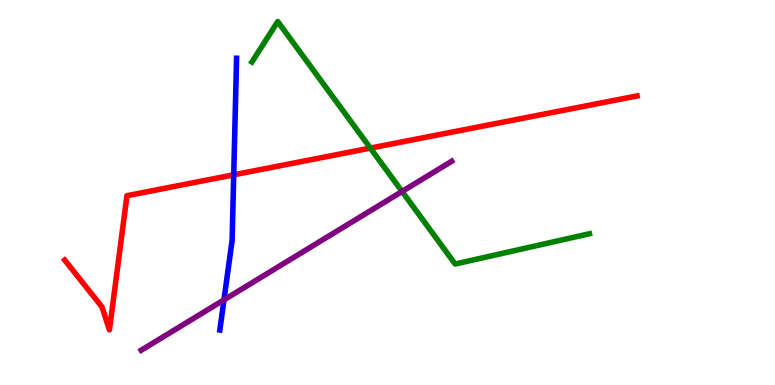[{'lines': ['blue', 'red'], 'intersections': [{'x': 3.02, 'y': 5.46}]}, {'lines': ['green', 'red'], 'intersections': [{'x': 4.78, 'y': 6.15}]}, {'lines': ['purple', 'red'], 'intersections': []}, {'lines': ['blue', 'green'], 'intersections': []}, {'lines': ['blue', 'purple'], 'intersections': [{'x': 2.89, 'y': 2.21}]}, {'lines': ['green', 'purple'], 'intersections': [{'x': 5.19, 'y': 5.03}]}]